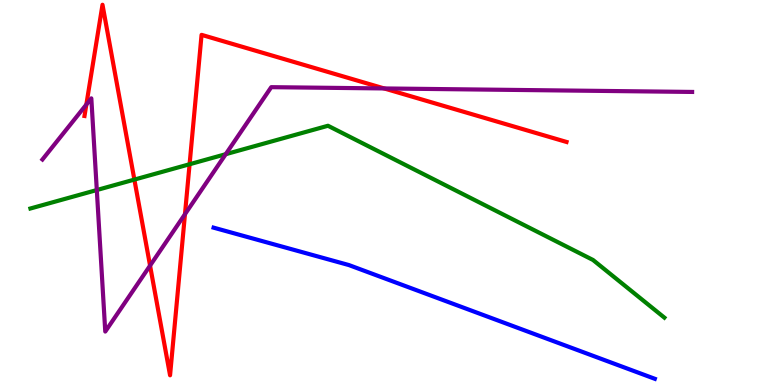[{'lines': ['blue', 'red'], 'intersections': []}, {'lines': ['green', 'red'], 'intersections': [{'x': 1.73, 'y': 5.34}, {'x': 2.45, 'y': 5.73}]}, {'lines': ['purple', 'red'], 'intersections': [{'x': 1.11, 'y': 7.28}, {'x': 1.94, 'y': 3.1}, {'x': 2.39, 'y': 4.44}, {'x': 4.96, 'y': 7.7}]}, {'lines': ['blue', 'green'], 'intersections': []}, {'lines': ['blue', 'purple'], 'intersections': []}, {'lines': ['green', 'purple'], 'intersections': [{'x': 1.25, 'y': 5.06}, {'x': 2.91, 'y': 6.0}]}]